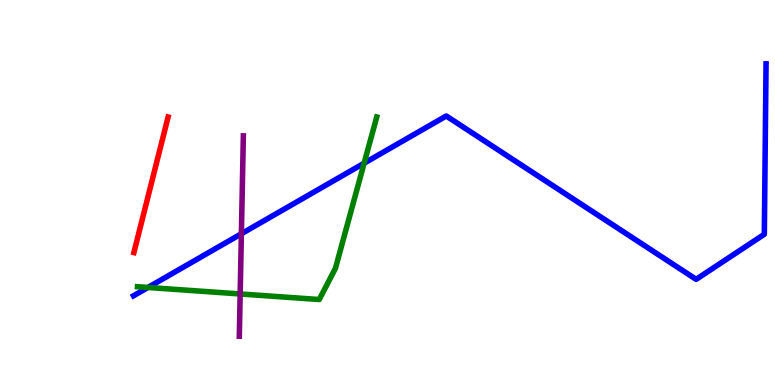[{'lines': ['blue', 'red'], 'intersections': []}, {'lines': ['green', 'red'], 'intersections': []}, {'lines': ['purple', 'red'], 'intersections': []}, {'lines': ['blue', 'green'], 'intersections': [{'x': 1.91, 'y': 2.53}, {'x': 4.7, 'y': 5.76}]}, {'lines': ['blue', 'purple'], 'intersections': [{'x': 3.11, 'y': 3.93}]}, {'lines': ['green', 'purple'], 'intersections': [{'x': 3.1, 'y': 2.36}]}]